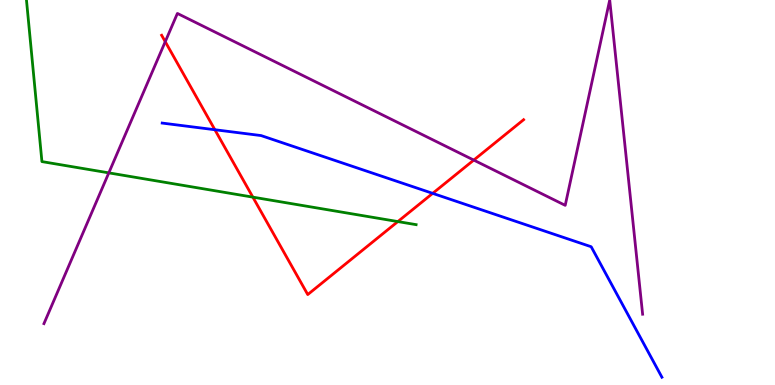[{'lines': ['blue', 'red'], 'intersections': [{'x': 2.77, 'y': 6.63}, {'x': 5.58, 'y': 4.98}]}, {'lines': ['green', 'red'], 'intersections': [{'x': 3.26, 'y': 4.88}, {'x': 5.13, 'y': 4.24}]}, {'lines': ['purple', 'red'], 'intersections': [{'x': 2.13, 'y': 8.92}, {'x': 6.11, 'y': 5.84}]}, {'lines': ['blue', 'green'], 'intersections': []}, {'lines': ['blue', 'purple'], 'intersections': []}, {'lines': ['green', 'purple'], 'intersections': [{'x': 1.4, 'y': 5.51}]}]